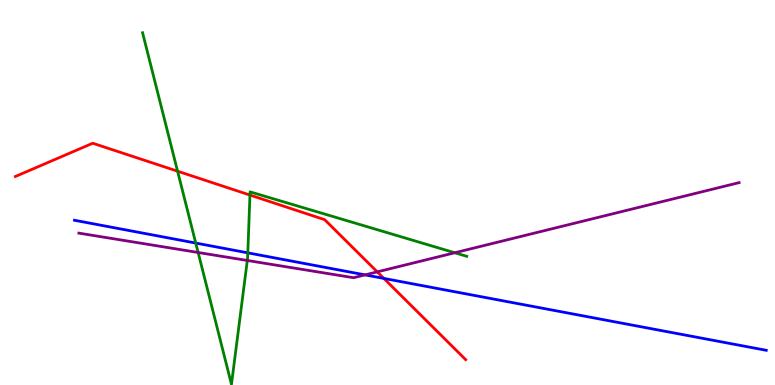[{'lines': ['blue', 'red'], 'intersections': [{'x': 4.95, 'y': 2.77}]}, {'lines': ['green', 'red'], 'intersections': [{'x': 2.29, 'y': 5.55}, {'x': 3.23, 'y': 4.93}]}, {'lines': ['purple', 'red'], 'intersections': [{'x': 4.87, 'y': 2.94}]}, {'lines': ['blue', 'green'], 'intersections': [{'x': 2.53, 'y': 3.69}, {'x': 3.2, 'y': 3.43}]}, {'lines': ['blue', 'purple'], 'intersections': [{'x': 4.71, 'y': 2.86}]}, {'lines': ['green', 'purple'], 'intersections': [{'x': 2.56, 'y': 3.44}, {'x': 3.19, 'y': 3.23}, {'x': 5.87, 'y': 3.43}]}]